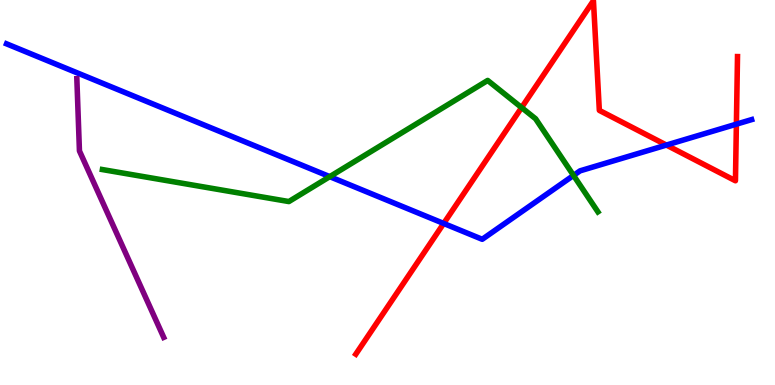[{'lines': ['blue', 'red'], 'intersections': [{'x': 5.72, 'y': 4.2}, {'x': 8.6, 'y': 6.23}, {'x': 9.5, 'y': 6.78}]}, {'lines': ['green', 'red'], 'intersections': [{'x': 6.73, 'y': 7.21}]}, {'lines': ['purple', 'red'], 'intersections': []}, {'lines': ['blue', 'green'], 'intersections': [{'x': 4.25, 'y': 5.41}, {'x': 7.4, 'y': 5.44}]}, {'lines': ['blue', 'purple'], 'intersections': []}, {'lines': ['green', 'purple'], 'intersections': []}]